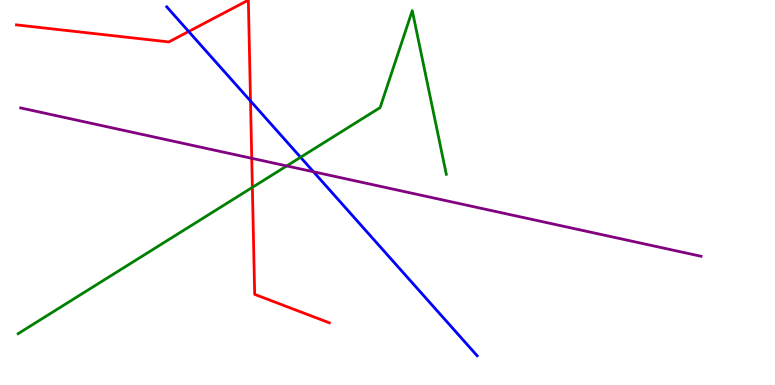[{'lines': ['blue', 'red'], 'intersections': [{'x': 2.43, 'y': 9.18}, {'x': 3.23, 'y': 7.38}]}, {'lines': ['green', 'red'], 'intersections': [{'x': 3.26, 'y': 5.13}]}, {'lines': ['purple', 'red'], 'intersections': [{'x': 3.25, 'y': 5.89}]}, {'lines': ['blue', 'green'], 'intersections': [{'x': 3.88, 'y': 5.91}]}, {'lines': ['blue', 'purple'], 'intersections': [{'x': 4.04, 'y': 5.54}]}, {'lines': ['green', 'purple'], 'intersections': [{'x': 3.7, 'y': 5.69}]}]